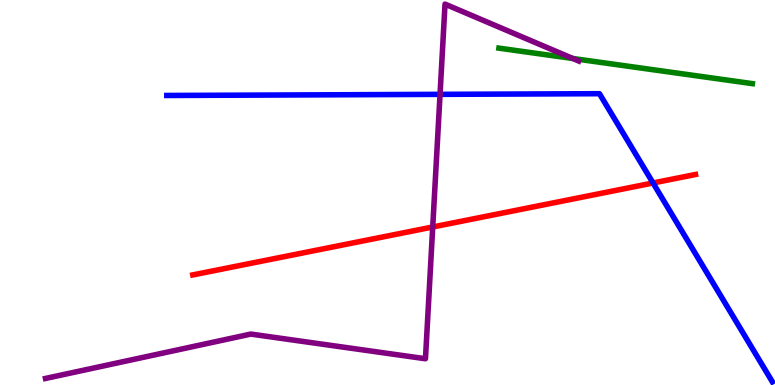[{'lines': ['blue', 'red'], 'intersections': [{'x': 8.43, 'y': 5.25}]}, {'lines': ['green', 'red'], 'intersections': []}, {'lines': ['purple', 'red'], 'intersections': [{'x': 5.58, 'y': 4.1}]}, {'lines': ['blue', 'green'], 'intersections': []}, {'lines': ['blue', 'purple'], 'intersections': [{'x': 5.68, 'y': 7.55}]}, {'lines': ['green', 'purple'], 'intersections': [{'x': 7.39, 'y': 8.48}]}]